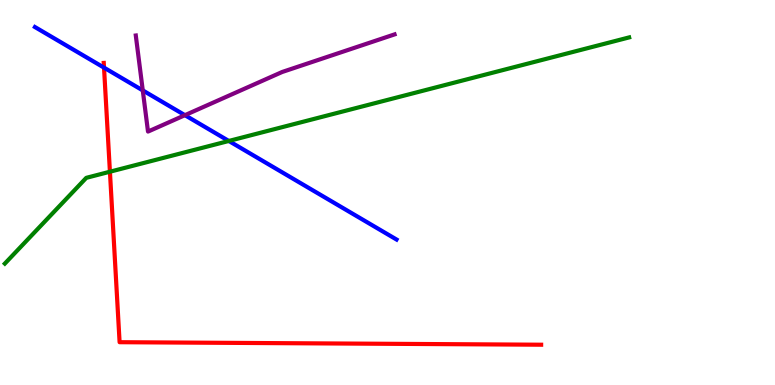[{'lines': ['blue', 'red'], 'intersections': [{'x': 1.34, 'y': 8.24}]}, {'lines': ['green', 'red'], 'intersections': [{'x': 1.42, 'y': 5.54}]}, {'lines': ['purple', 'red'], 'intersections': []}, {'lines': ['blue', 'green'], 'intersections': [{'x': 2.95, 'y': 6.34}]}, {'lines': ['blue', 'purple'], 'intersections': [{'x': 1.84, 'y': 7.65}, {'x': 2.39, 'y': 7.01}]}, {'lines': ['green', 'purple'], 'intersections': []}]